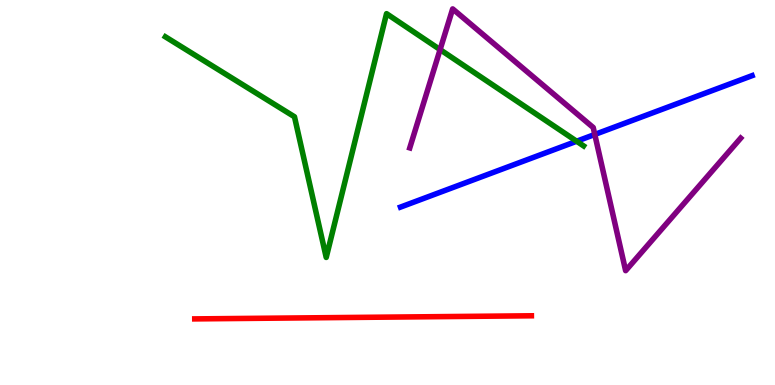[{'lines': ['blue', 'red'], 'intersections': []}, {'lines': ['green', 'red'], 'intersections': []}, {'lines': ['purple', 'red'], 'intersections': []}, {'lines': ['blue', 'green'], 'intersections': [{'x': 7.44, 'y': 6.33}]}, {'lines': ['blue', 'purple'], 'intersections': [{'x': 7.67, 'y': 6.51}]}, {'lines': ['green', 'purple'], 'intersections': [{'x': 5.68, 'y': 8.71}]}]